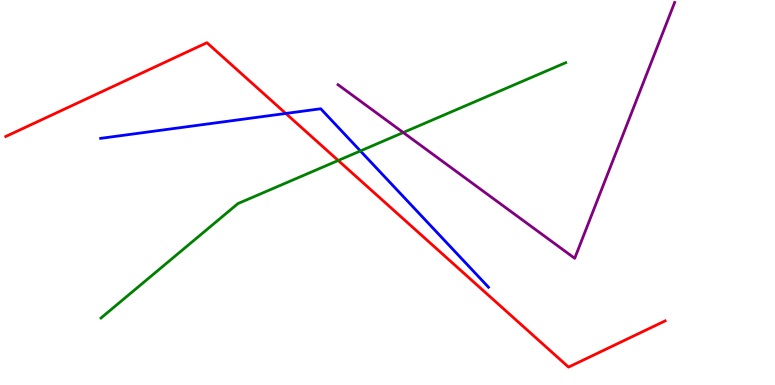[{'lines': ['blue', 'red'], 'intersections': [{'x': 3.69, 'y': 7.05}]}, {'lines': ['green', 'red'], 'intersections': [{'x': 4.36, 'y': 5.83}]}, {'lines': ['purple', 'red'], 'intersections': []}, {'lines': ['blue', 'green'], 'intersections': [{'x': 4.65, 'y': 6.08}]}, {'lines': ['blue', 'purple'], 'intersections': []}, {'lines': ['green', 'purple'], 'intersections': [{'x': 5.2, 'y': 6.56}]}]